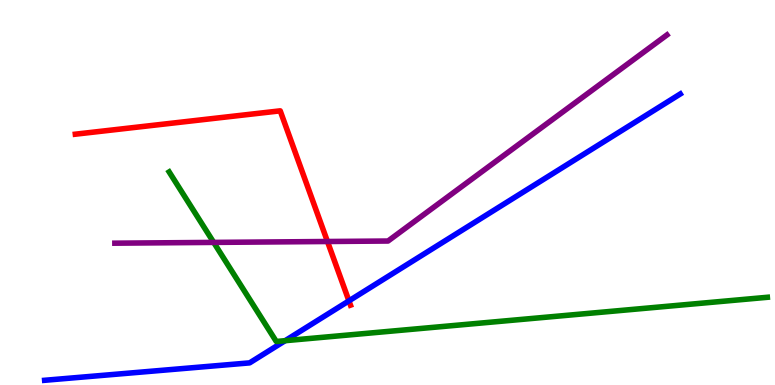[{'lines': ['blue', 'red'], 'intersections': [{'x': 4.5, 'y': 2.19}]}, {'lines': ['green', 'red'], 'intersections': []}, {'lines': ['purple', 'red'], 'intersections': [{'x': 4.23, 'y': 3.73}]}, {'lines': ['blue', 'green'], 'intersections': [{'x': 3.68, 'y': 1.15}]}, {'lines': ['blue', 'purple'], 'intersections': []}, {'lines': ['green', 'purple'], 'intersections': [{'x': 2.76, 'y': 3.7}]}]